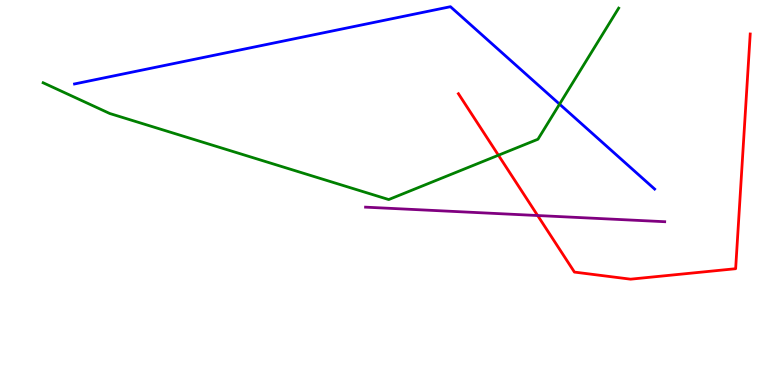[{'lines': ['blue', 'red'], 'intersections': []}, {'lines': ['green', 'red'], 'intersections': [{'x': 6.43, 'y': 5.97}]}, {'lines': ['purple', 'red'], 'intersections': [{'x': 6.94, 'y': 4.4}]}, {'lines': ['blue', 'green'], 'intersections': [{'x': 7.22, 'y': 7.29}]}, {'lines': ['blue', 'purple'], 'intersections': []}, {'lines': ['green', 'purple'], 'intersections': []}]